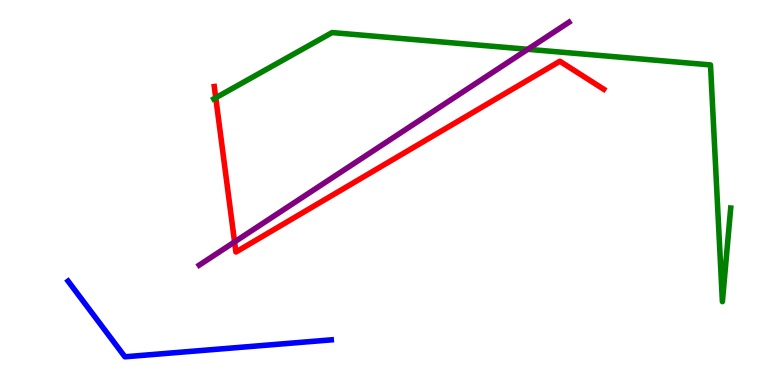[{'lines': ['blue', 'red'], 'intersections': []}, {'lines': ['green', 'red'], 'intersections': [{'x': 2.78, 'y': 7.46}]}, {'lines': ['purple', 'red'], 'intersections': [{'x': 3.03, 'y': 3.72}]}, {'lines': ['blue', 'green'], 'intersections': []}, {'lines': ['blue', 'purple'], 'intersections': []}, {'lines': ['green', 'purple'], 'intersections': [{'x': 6.81, 'y': 8.72}]}]